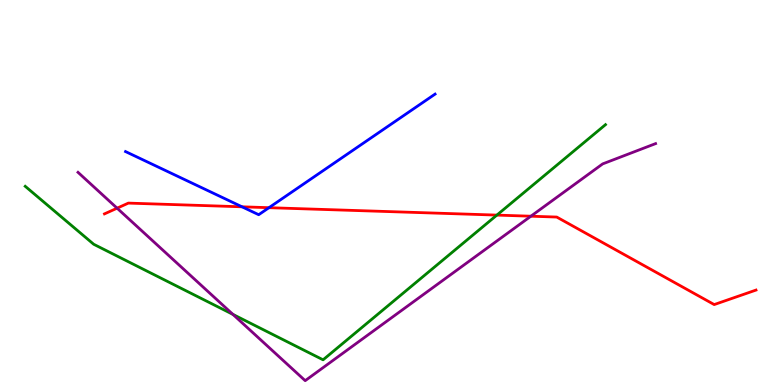[{'lines': ['blue', 'red'], 'intersections': [{'x': 3.12, 'y': 4.63}, {'x': 3.47, 'y': 4.61}]}, {'lines': ['green', 'red'], 'intersections': [{'x': 6.41, 'y': 4.41}]}, {'lines': ['purple', 'red'], 'intersections': [{'x': 1.51, 'y': 4.59}, {'x': 6.85, 'y': 4.38}]}, {'lines': ['blue', 'green'], 'intersections': []}, {'lines': ['blue', 'purple'], 'intersections': []}, {'lines': ['green', 'purple'], 'intersections': [{'x': 3.01, 'y': 1.83}]}]